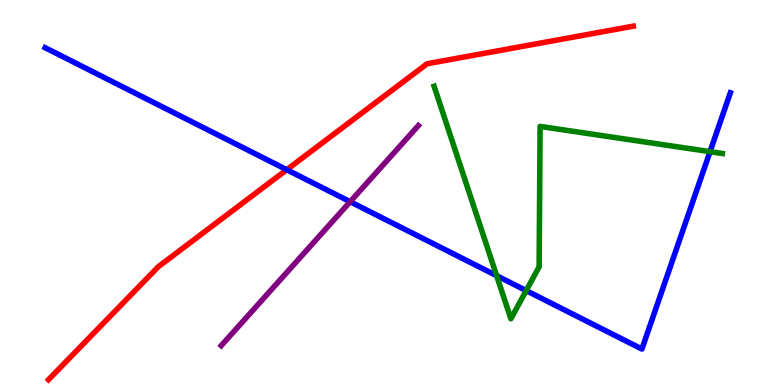[{'lines': ['blue', 'red'], 'intersections': [{'x': 3.7, 'y': 5.59}]}, {'lines': ['green', 'red'], 'intersections': []}, {'lines': ['purple', 'red'], 'intersections': []}, {'lines': ['blue', 'green'], 'intersections': [{'x': 6.41, 'y': 2.84}, {'x': 6.79, 'y': 2.45}, {'x': 9.16, 'y': 6.06}]}, {'lines': ['blue', 'purple'], 'intersections': [{'x': 4.52, 'y': 4.76}]}, {'lines': ['green', 'purple'], 'intersections': []}]